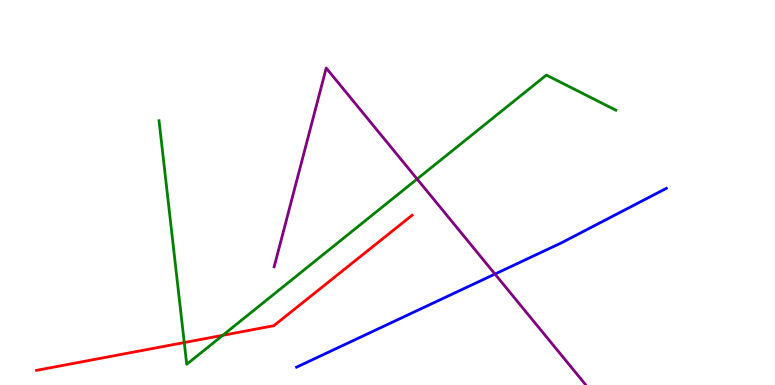[{'lines': ['blue', 'red'], 'intersections': []}, {'lines': ['green', 'red'], 'intersections': [{'x': 2.38, 'y': 1.1}, {'x': 2.87, 'y': 1.29}]}, {'lines': ['purple', 'red'], 'intersections': []}, {'lines': ['blue', 'green'], 'intersections': []}, {'lines': ['blue', 'purple'], 'intersections': [{'x': 6.39, 'y': 2.88}]}, {'lines': ['green', 'purple'], 'intersections': [{'x': 5.38, 'y': 5.35}]}]